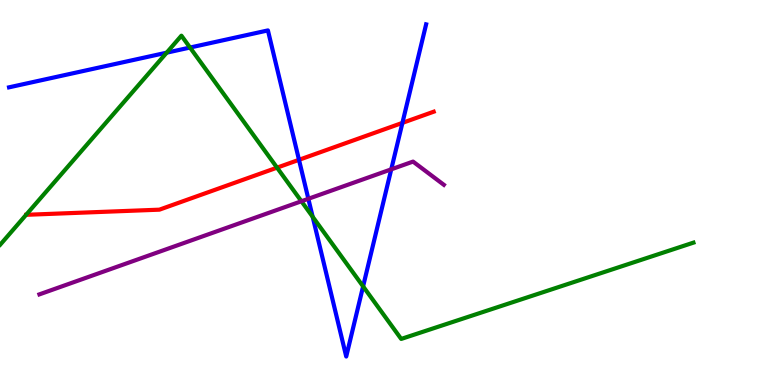[{'lines': ['blue', 'red'], 'intersections': [{'x': 3.86, 'y': 5.85}, {'x': 5.19, 'y': 6.81}]}, {'lines': ['green', 'red'], 'intersections': [{'x': 3.57, 'y': 5.65}]}, {'lines': ['purple', 'red'], 'intersections': []}, {'lines': ['blue', 'green'], 'intersections': [{'x': 2.15, 'y': 8.63}, {'x': 2.45, 'y': 8.77}, {'x': 4.03, 'y': 4.37}, {'x': 4.69, 'y': 2.56}]}, {'lines': ['blue', 'purple'], 'intersections': [{'x': 3.98, 'y': 4.84}, {'x': 5.05, 'y': 5.6}]}, {'lines': ['green', 'purple'], 'intersections': [{'x': 3.89, 'y': 4.77}]}]